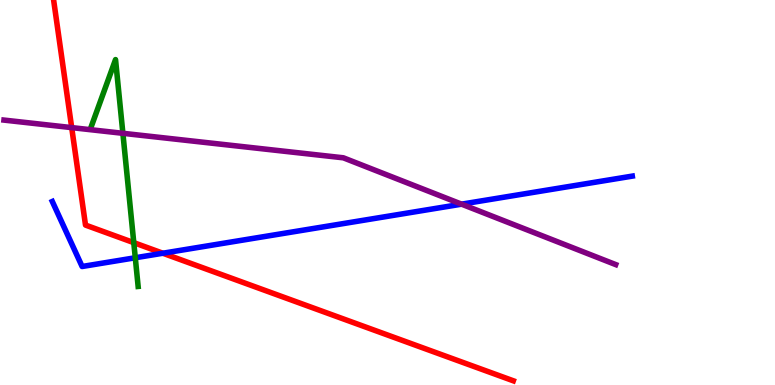[{'lines': ['blue', 'red'], 'intersections': [{'x': 2.1, 'y': 3.42}]}, {'lines': ['green', 'red'], 'intersections': [{'x': 1.73, 'y': 3.7}]}, {'lines': ['purple', 'red'], 'intersections': [{'x': 0.925, 'y': 6.69}]}, {'lines': ['blue', 'green'], 'intersections': [{'x': 1.75, 'y': 3.3}]}, {'lines': ['blue', 'purple'], 'intersections': [{'x': 5.96, 'y': 4.7}]}, {'lines': ['green', 'purple'], 'intersections': [{'x': 1.59, 'y': 6.54}]}]